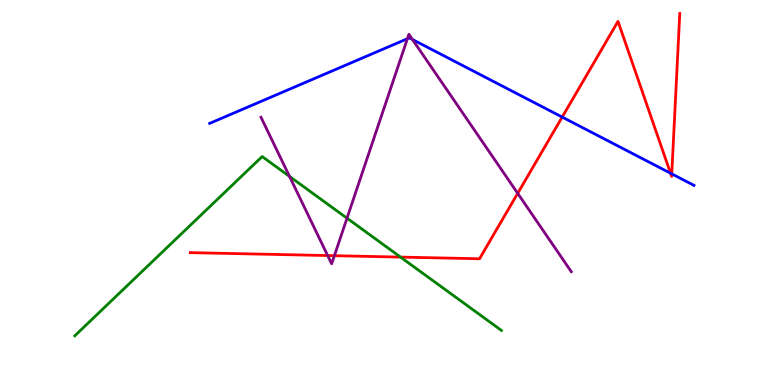[{'lines': ['blue', 'red'], 'intersections': [{'x': 7.25, 'y': 6.96}, {'x': 8.65, 'y': 5.5}, {'x': 8.67, 'y': 5.48}]}, {'lines': ['green', 'red'], 'intersections': [{'x': 5.17, 'y': 3.32}]}, {'lines': ['purple', 'red'], 'intersections': [{'x': 4.23, 'y': 3.36}, {'x': 4.31, 'y': 3.36}, {'x': 6.68, 'y': 4.98}]}, {'lines': ['blue', 'green'], 'intersections': []}, {'lines': ['blue', 'purple'], 'intersections': [{'x': 5.26, 'y': 8.99}, {'x': 5.32, 'y': 8.97}]}, {'lines': ['green', 'purple'], 'intersections': [{'x': 3.74, 'y': 5.42}, {'x': 4.48, 'y': 4.33}]}]